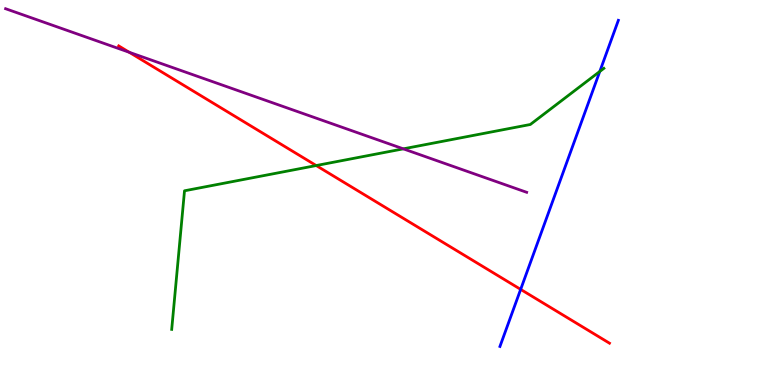[{'lines': ['blue', 'red'], 'intersections': [{'x': 6.72, 'y': 2.48}]}, {'lines': ['green', 'red'], 'intersections': [{'x': 4.08, 'y': 5.7}]}, {'lines': ['purple', 'red'], 'intersections': [{'x': 1.67, 'y': 8.64}]}, {'lines': ['blue', 'green'], 'intersections': [{'x': 7.74, 'y': 8.14}]}, {'lines': ['blue', 'purple'], 'intersections': []}, {'lines': ['green', 'purple'], 'intersections': [{'x': 5.2, 'y': 6.13}]}]